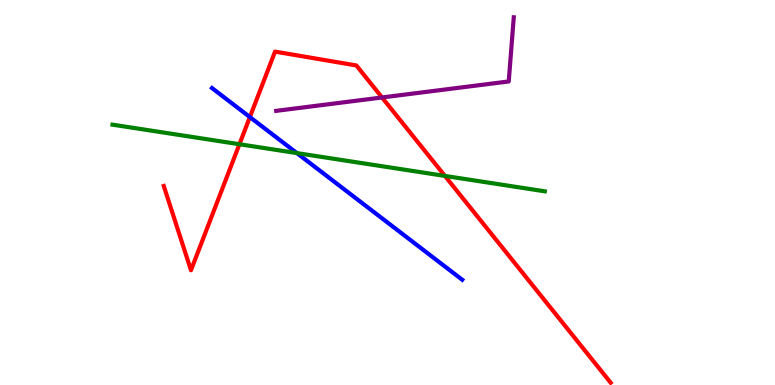[{'lines': ['blue', 'red'], 'intersections': [{'x': 3.22, 'y': 6.96}]}, {'lines': ['green', 'red'], 'intersections': [{'x': 3.09, 'y': 6.25}, {'x': 5.74, 'y': 5.43}]}, {'lines': ['purple', 'red'], 'intersections': [{'x': 4.93, 'y': 7.47}]}, {'lines': ['blue', 'green'], 'intersections': [{'x': 3.83, 'y': 6.02}]}, {'lines': ['blue', 'purple'], 'intersections': []}, {'lines': ['green', 'purple'], 'intersections': []}]